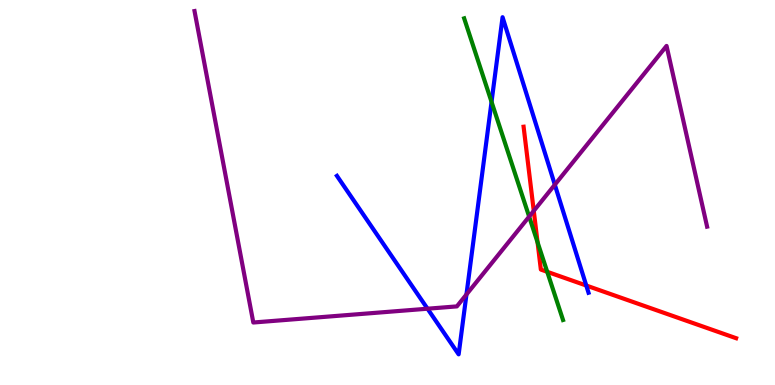[{'lines': ['blue', 'red'], 'intersections': [{'x': 7.56, 'y': 2.58}]}, {'lines': ['green', 'red'], 'intersections': [{'x': 6.94, 'y': 3.71}, {'x': 7.06, 'y': 2.94}]}, {'lines': ['purple', 'red'], 'intersections': [{'x': 6.89, 'y': 4.52}]}, {'lines': ['blue', 'green'], 'intersections': [{'x': 6.34, 'y': 7.35}]}, {'lines': ['blue', 'purple'], 'intersections': [{'x': 5.52, 'y': 1.98}, {'x': 6.02, 'y': 2.35}, {'x': 7.16, 'y': 5.2}]}, {'lines': ['green', 'purple'], 'intersections': [{'x': 6.83, 'y': 4.37}]}]